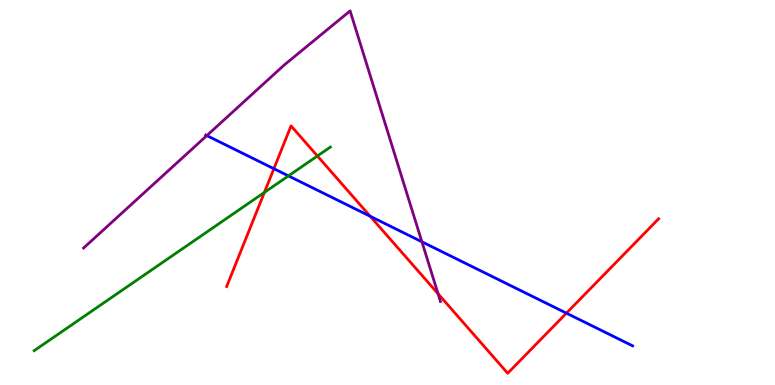[{'lines': ['blue', 'red'], 'intersections': [{'x': 3.53, 'y': 5.62}, {'x': 4.78, 'y': 4.38}, {'x': 7.31, 'y': 1.87}]}, {'lines': ['green', 'red'], 'intersections': [{'x': 3.41, 'y': 5.0}, {'x': 4.1, 'y': 5.95}]}, {'lines': ['purple', 'red'], 'intersections': [{'x': 5.65, 'y': 2.37}]}, {'lines': ['blue', 'green'], 'intersections': [{'x': 3.72, 'y': 5.43}]}, {'lines': ['blue', 'purple'], 'intersections': [{'x': 2.67, 'y': 6.48}, {'x': 5.44, 'y': 3.72}]}, {'lines': ['green', 'purple'], 'intersections': []}]